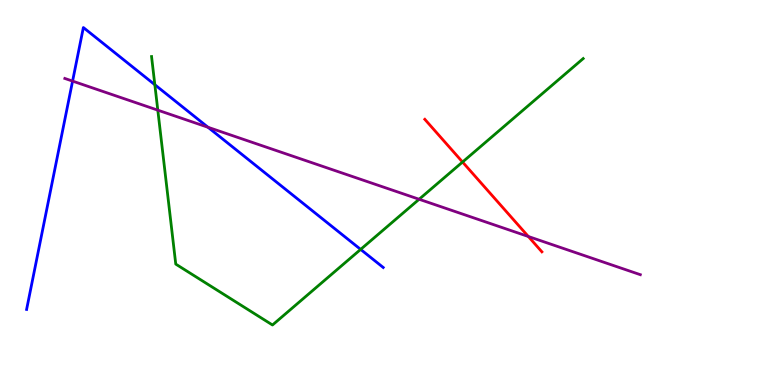[{'lines': ['blue', 'red'], 'intersections': []}, {'lines': ['green', 'red'], 'intersections': [{'x': 5.97, 'y': 5.79}]}, {'lines': ['purple', 'red'], 'intersections': [{'x': 6.82, 'y': 3.86}]}, {'lines': ['blue', 'green'], 'intersections': [{'x': 2.0, 'y': 7.8}, {'x': 4.65, 'y': 3.52}]}, {'lines': ['blue', 'purple'], 'intersections': [{'x': 0.937, 'y': 7.89}, {'x': 2.68, 'y': 6.69}]}, {'lines': ['green', 'purple'], 'intersections': [{'x': 2.04, 'y': 7.14}, {'x': 5.41, 'y': 4.82}]}]